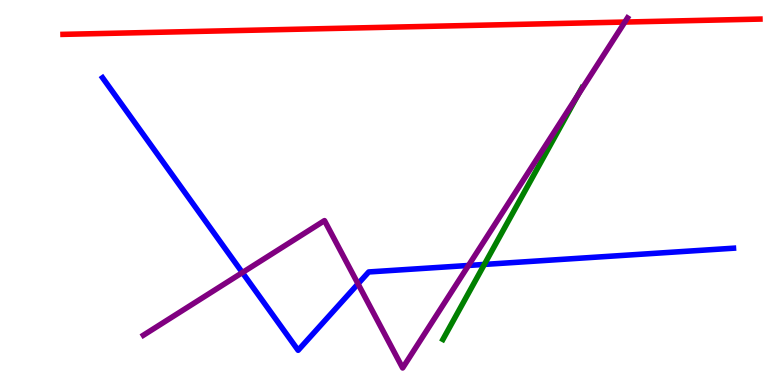[{'lines': ['blue', 'red'], 'intersections': []}, {'lines': ['green', 'red'], 'intersections': []}, {'lines': ['purple', 'red'], 'intersections': [{'x': 8.06, 'y': 9.43}]}, {'lines': ['blue', 'green'], 'intersections': [{'x': 6.25, 'y': 3.13}]}, {'lines': ['blue', 'purple'], 'intersections': [{'x': 3.13, 'y': 2.92}, {'x': 4.62, 'y': 2.63}, {'x': 6.05, 'y': 3.1}]}, {'lines': ['green', 'purple'], 'intersections': [{'x': 7.46, 'y': 7.53}]}]